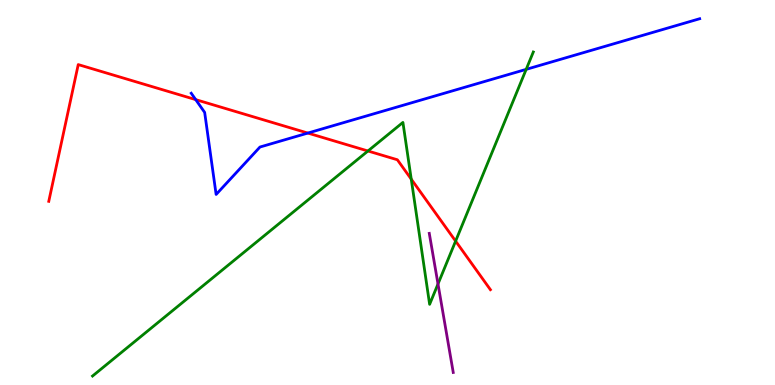[{'lines': ['blue', 'red'], 'intersections': [{'x': 2.53, 'y': 7.41}, {'x': 3.97, 'y': 6.54}]}, {'lines': ['green', 'red'], 'intersections': [{'x': 4.75, 'y': 6.08}, {'x': 5.31, 'y': 5.35}, {'x': 5.88, 'y': 3.74}]}, {'lines': ['purple', 'red'], 'intersections': []}, {'lines': ['blue', 'green'], 'intersections': [{'x': 6.79, 'y': 8.2}]}, {'lines': ['blue', 'purple'], 'intersections': []}, {'lines': ['green', 'purple'], 'intersections': [{'x': 5.65, 'y': 2.62}]}]